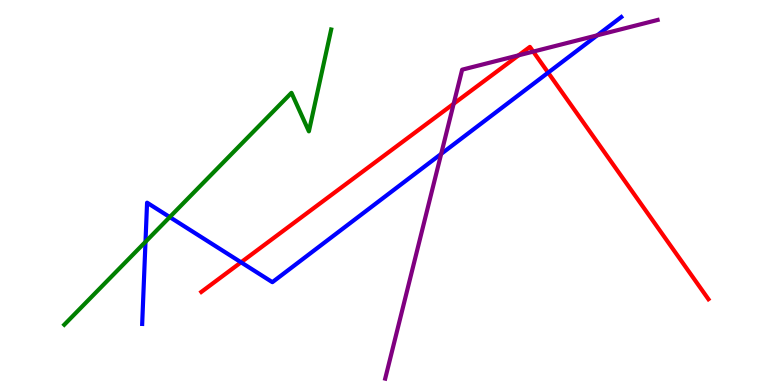[{'lines': ['blue', 'red'], 'intersections': [{'x': 3.11, 'y': 3.19}, {'x': 7.07, 'y': 8.11}]}, {'lines': ['green', 'red'], 'intersections': []}, {'lines': ['purple', 'red'], 'intersections': [{'x': 5.85, 'y': 7.31}, {'x': 6.69, 'y': 8.56}, {'x': 6.88, 'y': 8.66}]}, {'lines': ['blue', 'green'], 'intersections': [{'x': 1.88, 'y': 3.72}, {'x': 2.19, 'y': 4.36}]}, {'lines': ['blue', 'purple'], 'intersections': [{'x': 5.69, 'y': 6.0}, {'x': 7.71, 'y': 9.08}]}, {'lines': ['green', 'purple'], 'intersections': []}]